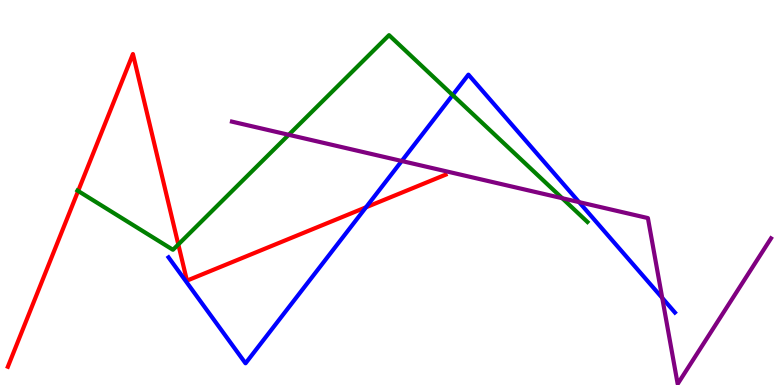[{'lines': ['blue', 'red'], 'intersections': [{'x': 4.72, 'y': 4.62}]}, {'lines': ['green', 'red'], 'intersections': [{'x': 1.01, 'y': 5.04}, {'x': 2.3, 'y': 3.65}]}, {'lines': ['purple', 'red'], 'intersections': []}, {'lines': ['blue', 'green'], 'intersections': [{'x': 5.84, 'y': 7.53}]}, {'lines': ['blue', 'purple'], 'intersections': [{'x': 5.18, 'y': 5.82}, {'x': 7.47, 'y': 4.75}, {'x': 8.54, 'y': 2.26}]}, {'lines': ['green', 'purple'], 'intersections': [{'x': 3.73, 'y': 6.5}, {'x': 7.25, 'y': 4.85}]}]